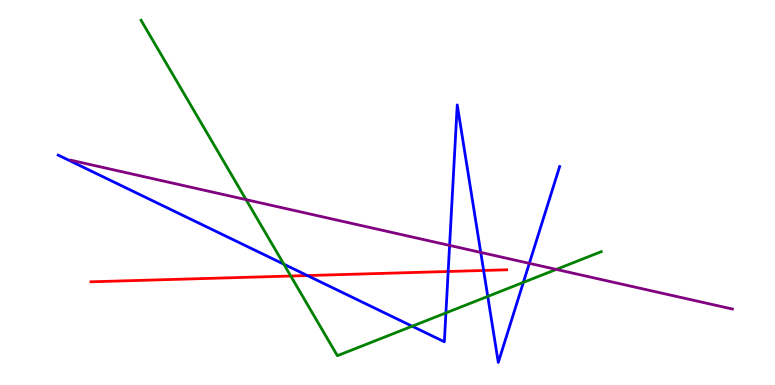[{'lines': ['blue', 'red'], 'intersections': [{'x': 3.97, 'y': 2.84}, {'x': 5.78, 'y': 2.95}, {'x': 6.24, 'y': 2.98}]}, {'lines': ['green', 'red'], 'intersections': [{'x': 3.75, 'y': 2.83}]}, {'lines': ['purple', 'red'], 'intersections': []}, {'lines': ['blue', 'green'], 'intersections': [{'x': 3.66, 'y': 3.14}, {'x': 5.32, 'y': 1.53}, {'x': 5.75, 'y': 1.87}, {'x': 6.29, 'y': 2.3}, {'x': 6.75, 'y': 2.67}]}, {'lines': ['blue', 'purple'], 'intersections': [{'x': 5.8, 'y': 3.63}, {'x': 6.2, 'y': 3.44}, {'x': 6.83, 'y': 3.16}]}, {'lines': ['green', 'purple'], 'intersections': [{'x': 3.17, 'y': 4.81}, {'x': 7.18, 'y': 3.0}]}]